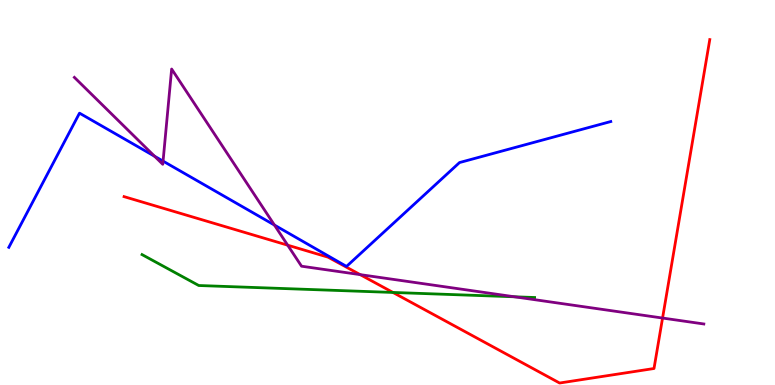[{'lines': ['blue', 'red'], 'intersections': []}, {'lines': ['green', 'red'], 'intersections': [{'x': 5.07, 'y': 2.4}]}, {'lines': ['purple', 'red'], 'intersections': [{'x': 3.71, 'y': 3.63}, {'x': 4.65, 'y': 2.87}, {'x': 8.55, 'y': 1.74}]}, {'lines': ['blue', 'green'], 'intersections': []}, {'lines': ['blue', 'purple'], 'intersections': [{'x': 1.99, 'y': 5.94}, {'x': 2.1, 'y': 5.82}, {'x': 3.54, 'y': 4.15}]}, {'lines': ['green', 'purple'], 'intersections': [{'x': 6.64, 'y': 2.29}]}]